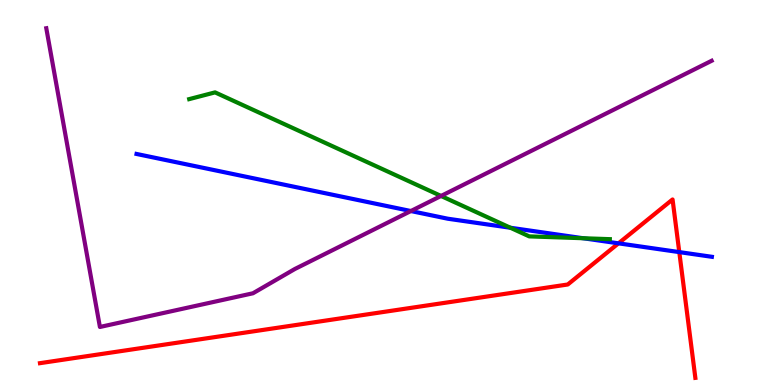[{'lines': ['blue', 'red'], 'intersections': [{'x': 7.98, 'y': 3.68}, {'x': 8.77, 'y': 3.45}]}, {'lines': ['green', 'red'], 'intersections': []}, {'lines': ['purple', 'red'], 'intersections': []}, {'lines': ['blue', 'green'], 'intersections': [{'x': 6.59, 'y': 4.08}, {'x': 7.52, 'y': 3.81}]}, {'lines': ['blue', 'purple'], 'intersections': [{'x': 5.3, 'y': 4.52}]}, {'lines': ['green', 'purple'], 'intersections': [{'x': 5.69, 'y': 4.91}]}]